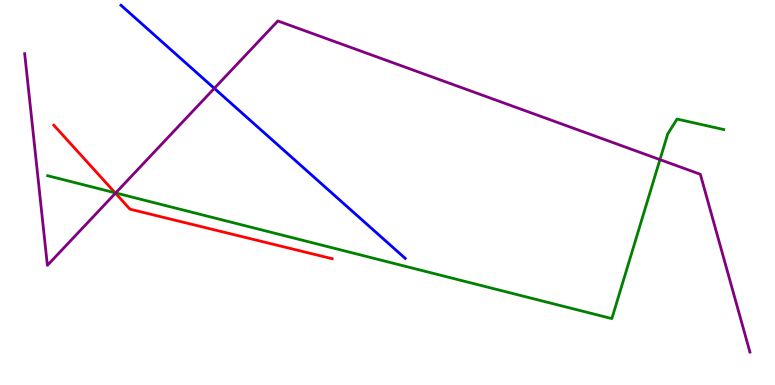[{'lines': ['blue', 'red'], 'intersections': []}, {'lines': ['green', 'red'], 'intersections': [{'x': 1.49, 'y': 4.99}]}, {'lines': ['purple', 'red'], 'intersections': [{'x': 1.49, 'y': 4.98}]}, {'lines': ['blue', 'green'], 'intersections': []}, {'lines': ['blue', 'purple'], 'intersections': [{'x': 2.77, 'y': 7.7}]}, {'lines': ['green', 'purple'], 'intersections': [{'x': 1.49, 'y': 4.99}, {'x': 8.52, 'y': 5.85}]}]